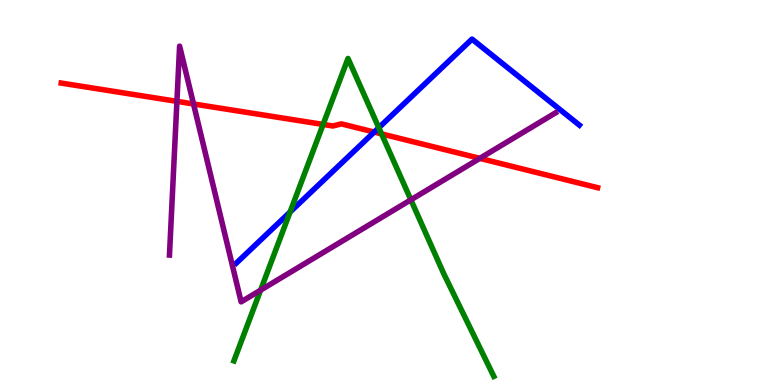[{'lines': ['blue', 'red'], 'intersections': [{'x': 4.83, 'y': 6.57}]}, {'lines': ['green', 'red'], 'intersections': [{'x': 4.17, 'y': 6.77}, {'x': 4.92, 'y': 6.52}]}, {'lines': ['purple', 'red'], 'intersections': [{'x': 2.28, 'y': 7.37}, {'x': 2.5, 'y': 7.3}, {'x': 6.19, 'y': 5.89}]}, {'lines': ['blue', 'green'], 'intersections': [{'x': 3.74, 'y': 4.49}, {'x': 4.89, 'y': 6.68}]}, {'lines': ['blue', 'purple'], 'intersections': []}, {'lines': ['green', 'purple'], 'intersections': [{'x': 3.36, 'y': 2.46}, {'x': 5.3, 'y': 4.81}]}]